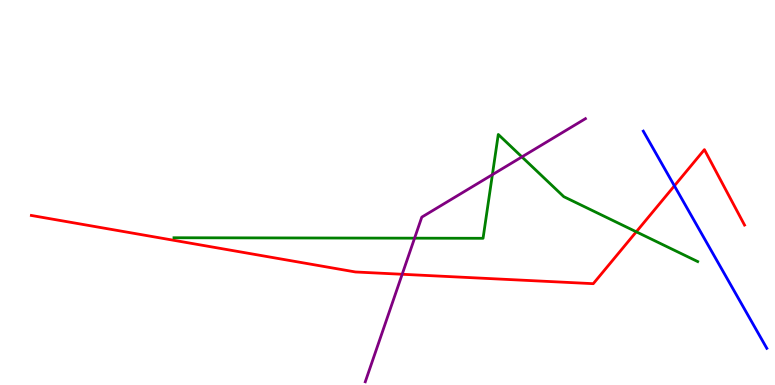[{'lines': ['blue', 'red'], 'intersections': [{'x': 8.7, 'y': 5.17}]}, {'lines': ['green', 'red'], 'intersections': [{'x': 8.21, 'y': 3.98}]}, {'lines': ['purple', 'red'], 'intersections': [{'x': 5.19, 'y': 2.88}]}, {'lines': ['blue', 'green'], 'intersections': []}, {'lines': ['blue', 'purple'], 'intersections': []}, {'lines': ['green', 'purple'], 'intersections': [{'x': 5.35, 'y': 3.81}, {'x': 6.35, 'y': 5.46}, {'x': 6.73, 'y': 5.92}]}]